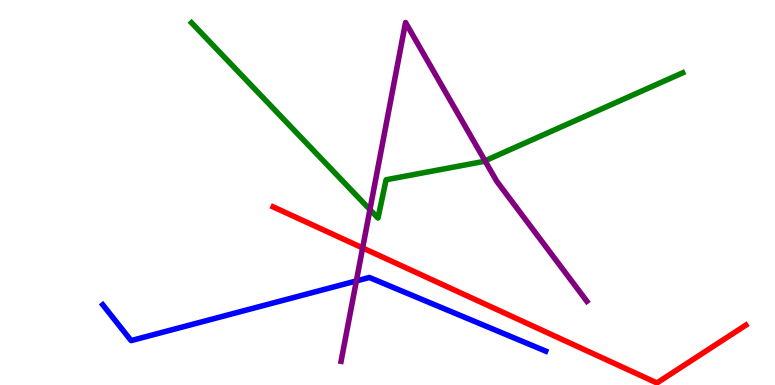[{'lines': ['blue', 'red'], 'intersections': []}, {'lines': ['green', 'red'], 'intersections': []}, {'lines': ['purple', 'red'], 'intersections': [{'x': 4.68, 'y': 3.56}]}, {'lines': ['blue', 'green'], 'intersections': []}, {'lines': ['blue', 'purple'], 'intersections': [{'x': 4.6, 'y': 2.7}]}, {'lines': ['green', 'purple'], 'intersections': [{'x': 4.77, 'y': 4.56}, {'x': 6.26, 'y': 5.82}]}]